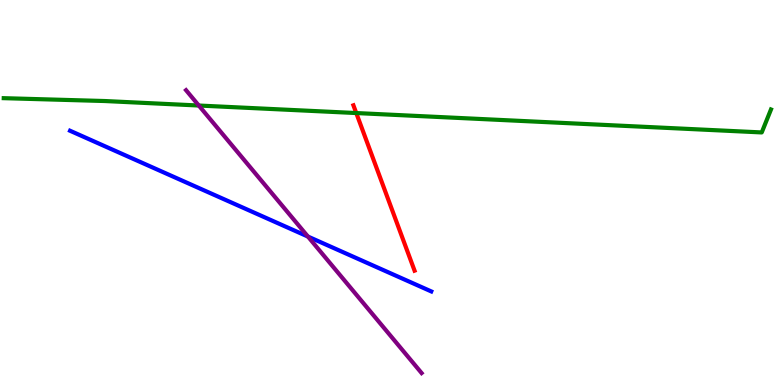[{'lines': ['blue', 'red'], 'intersections': []}, {'lines': ['green', 'red'], 'intersections': [{'x': 4.6, 'y': 7.06}]}, {'lines': ['purple', 'red'], 'intersections': []}, {'lines': ['blue', 'green'], 'intersections': []}, {'lines': ['blue', 'purple'], 'intersections': [{'x': 3.97, 'y': 3.86}]}, {'lines': ['green', 'purple'], 'intersections': [{'x': 2.57, 'y': 7.26}]}]